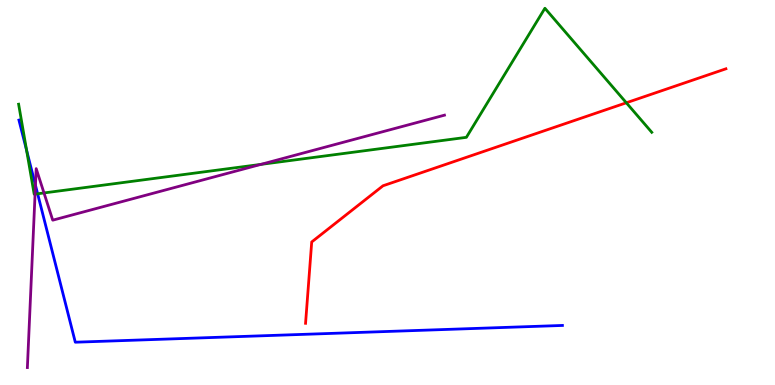[{'lines': ['blue', 'red'], 'intersections': []}, {'lines': ['green', 'red'], 'intersections': [{'x': 8.08, 'y': 7.33}]}, {'lines': ['purple', 'red'], 'intersections': []}, {'lines': ['blue', 'green'], 'intersections': [{'x': 0.343, 'y': 6.1}, {'x': 0.486, 'y': 4.97}]}, {'lines': ['blue', 'purple'], 'intersections': [{'x': 0.458, 'y': 5.19}]}, {'lines': ['green', 'purple'], 'intersections': [{'x': 0.452, 'y': 4.96}, {'x': 0.568, 'y': 4.99}, {'x': 3.37, 'y': 5.73}]}]